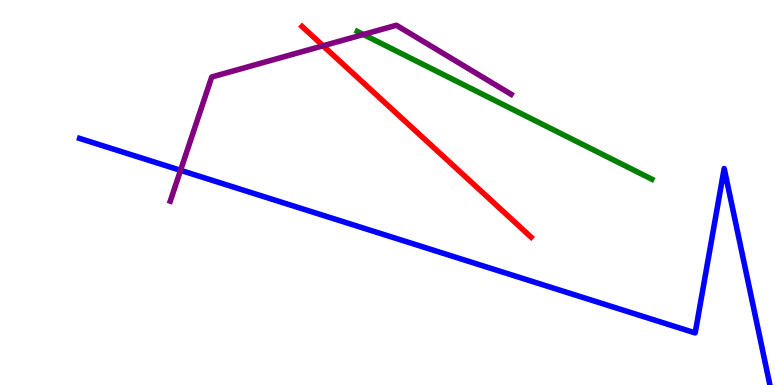[{'lines': ['blue', 'red'], 'intersections': []}, {'lines': ['green', 'red'], 'intersections': []}, {'lines': ['purple', 'red'], 'intersections': [{'x': 4.17, 'y': 8.81}]}, {'lines': ['blue', 'green'], 'intersections': []}, {'lines': ['blue', 'purple'], 'intersections': [{'x': 2.33, 'y': 5.58}]}, {'lines': ['green', 'purple'], 'intersections': [{'x': 4.69, 'y': 9.1}]}]